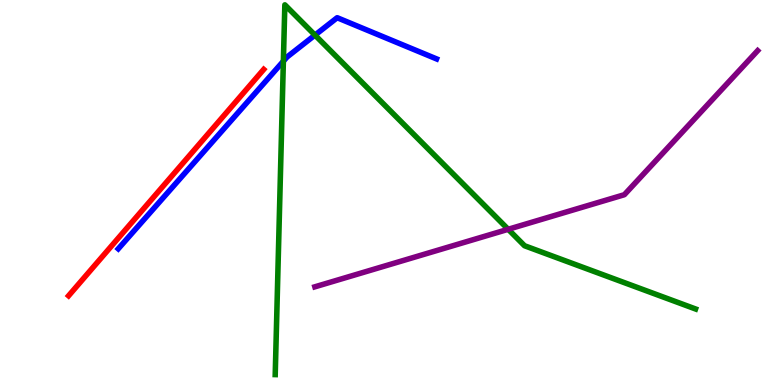[{'lines': ['blue', 'red'], 'intersections': []}, {'lines': ['green', 'red'], 'intersections': []}, {'lines': ['purple', 'red'], 'intersections': []}, {'lines': ['blue', 'green'], 'intersections': [{'x': 3.66, 'y': 8.41}, {'x': 4.06, 'y': 9.09}]}, {'lines': ['blue', 'purple'], 'intersections': []}, {'lines': ['green', 'purple'], 'intersections': [{'x': 6.56, 'y': 4.04}]}]